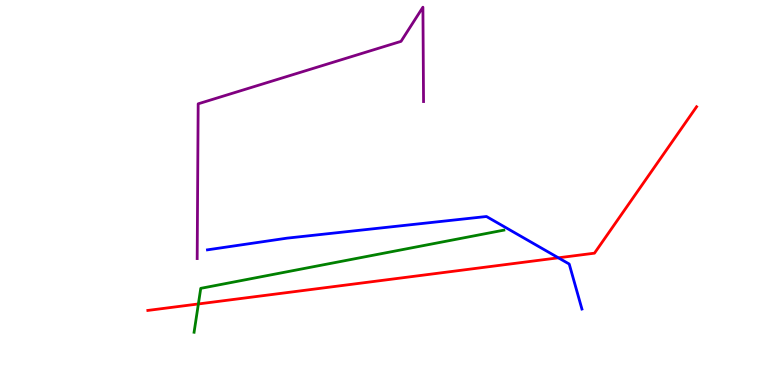[{'lines': ['blue', 'red'], 'intersections': [{'x': 7.2, 'y': 3.3}]}, {'lines': ['green', 'red'], 'intersections': [{'x': 2.56, 'y': 2.11}]}, {'lines': ['purple', 'red'], 'intersections': []}, {'lines': ['blue', 'green'], 'intersections': []}, {'lines': ['blue', 'purple'], 'intersections': []}, {'lines': ['green', 'purple'], 'intersections': []}]